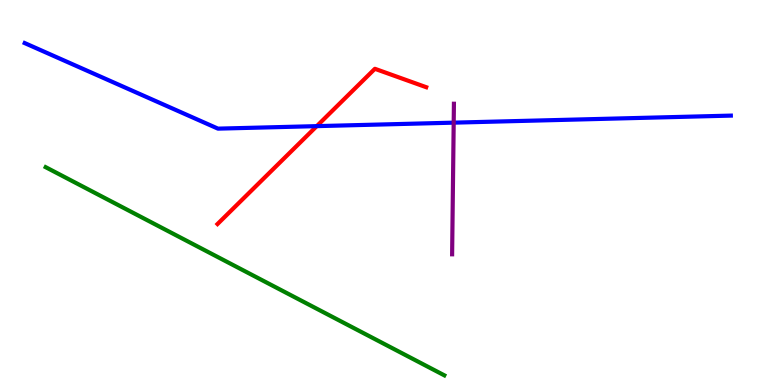[{'lines': ['blue', 'red'], 'intersections': [{'x': 4.09, 'y': 6.72}]}, {'lines': ['green', 'red'], 'intersections': []}, {'lines': ['purple', 'red'], 'intersections': []}, {'lines': ['blue', 'green'], 'intersections': []}, {'lines': ['blue', 'purple'], 'intersections': [{'x': 5.85, 'y': 6.81}]}, {'lines': ['green', 'purple'], 'intersections': []}]